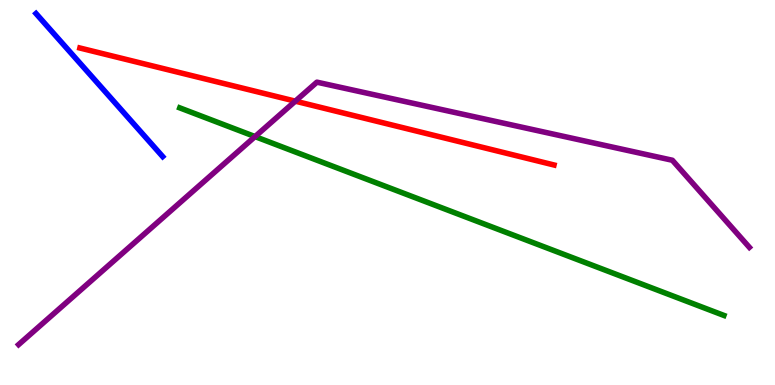[{'lines': ['blue', 'red'], 'intersections': []}, {'lines': ['green', 'red'], 'intersections': []}, {'lines': ['purple', 'red'], 'intersections': [{'x': 3.81, 'y': 7.37}]}, {'lines': ['blue', 'green'], 'intersections': []}, {'lines': ['blue', 'purple'], 'intersections': []}, {'lines': ['green', 'purple'], 'intersections': [{'x': 3.29, 'y': 6.45}]}]